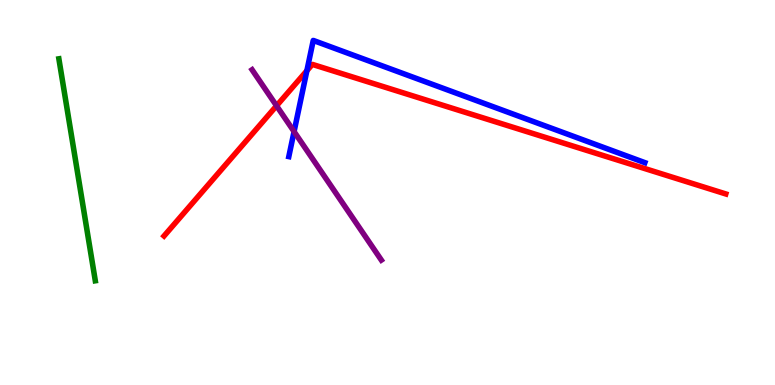[{'lines': ['blue', 'red'], 'intersections': [{'x': 3.96, 'y': 8.16}]}, {'lines': ['green', 'red'], 'intersections': []}, {'lines': ['purple', 'red'], 'intersections': [{'x': 3.57, 'y': 7.25}]}, {'lines': ['blue', 'green'], 'intersections': []}, {'lines': ['blue', 'purple'], 'intersections': [{'x': 3.79, 'y': 6.58}]}, {'lines': ['green', 'purple'], 'intersections': []}]